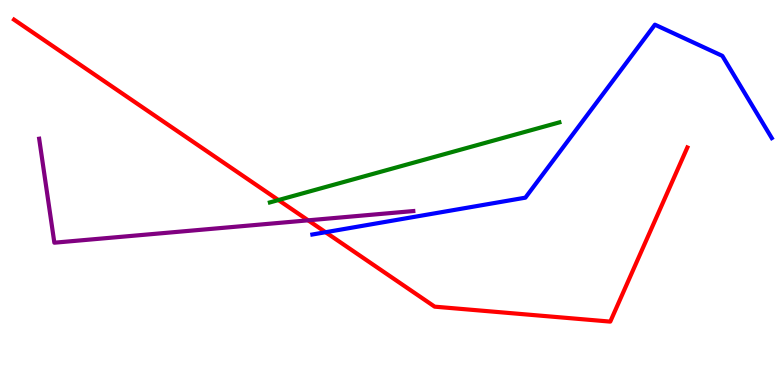[{'lines': ['blue', 'red'], 'intersections': [{'x': 4.2, 'y': 3.97}]}, {'lines': ['green', 'red'], 'intersections': [{'x': 3.59, 'y': 4.8}]}, {'lines': ['purple', 'red'], 'intersections': [{'x': 3.98, 'y': 4.28}]}, {'lines': ['blue', 'green'], 'intersections': []}, {'lines': ['blue', 'purple'], 'intersections': []}, {'lines': ['green', 'purple'], 'intersections': []}]